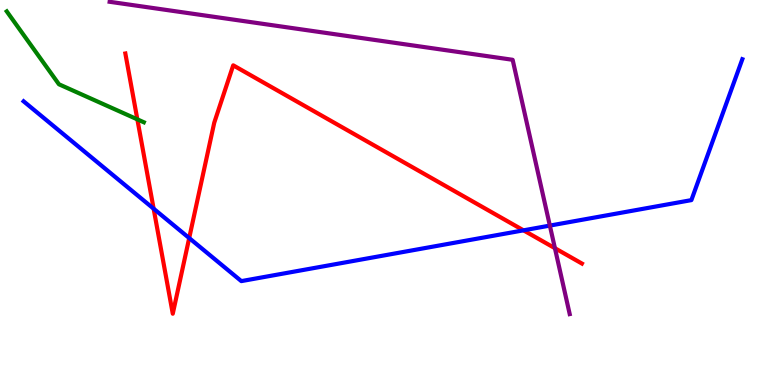[{'lines': ['blue', 'red'], 'intersections': [{'x': 1.98, 'y': 4.58}, {'x': 2.44, 'y': 3.82}, {'x': 6.75, 'y': 4.02}]}, {'lines': ['green', 'red'], 'intersections': [{'x': 1.77, 'y': 6.9}]}, {'lines': ['purple', 'red'], 'intersections': [{'x': 7.16, 'y': 3.55}]}, {'lines': ['blue', 'green'], 'intersections': []}, {'lines': ['blue', 'purple'], 'intersections': [{'x': 7.09, 'y': 4.14}]}, {'lines': ['green', 'purple'], 'intersections': []}]